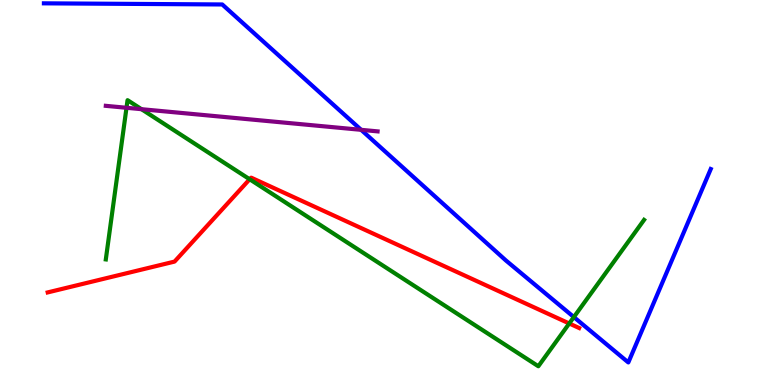[{'lines': ['blue', 'red'], 'intersections': []}, {'lines': ['green', 'red'], 'intersections': [{'x': 3.22, 'y': 5.34}, {'x': 7.35, 'y': 1.6}]}, {'lines': ['purple', 'red'], 'intersections': []}, {'lines': ['blue', 'green'], 'intersections': [{'x': 7.4, 'y': 1.76}]}, {'lines': ['blue', 'purple'], 'intersections': [{'x': 4.66, 'y': 6.63}]}, {'lines': ['green', 'purple'], 'intersections': [{'x': 1.63, 'y': 7.2}, {'x': 1.83, 'y': 7.16}]}]